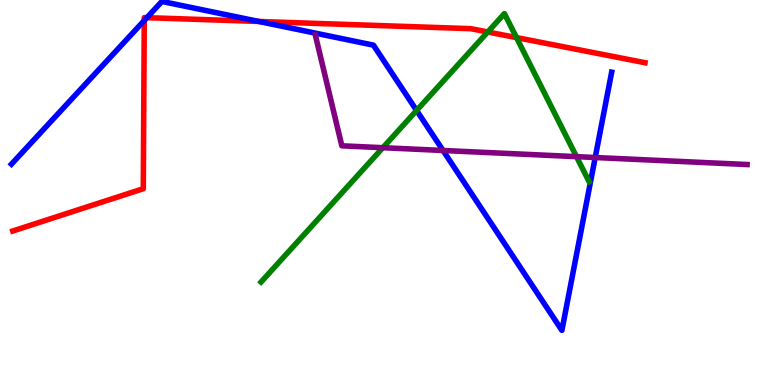[{'lines': ['blue', 'red'], 'intersections': [{'x': 1.86, 'y': 9.47}, {'x': 1.9, 'y': 9.54}, {'x': 3.34, 'y': 9.44}]}, {'lines': ['green', 'red'], 'intersections': [{'x': 6.29, 'y': 9.17}, {'x': 6.66, 'y': 9.02}]}, {'lines': ['purple', 'red'], 'intersections': []}, {'lines': ['blue', 'green'], 'intersections': [{'x': 5.38, 'y': 7.13}]}, {'lines': ['blue', 'purple'], 'intersections': [{'x': 5.72, 'y': 6.09}, {'x': 7.68, 'y': 5.91}]}, {'lines': ['green', 'purple'], 'intersections': [{'x': 4.94, 'y': 6.16}, {'x': 7.44, 'y': 5.93}]}]